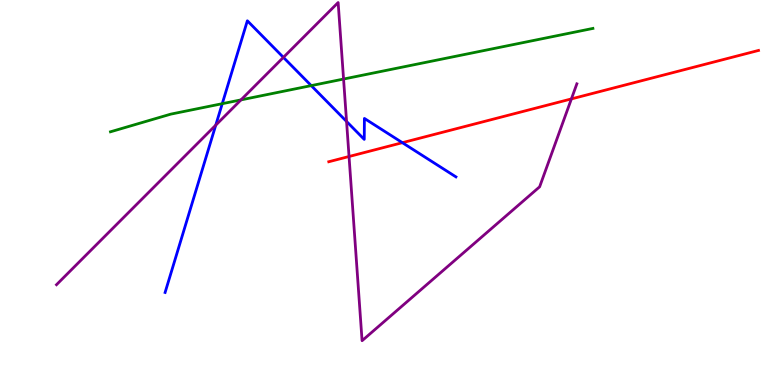[{'lines': ['blue', 'red'], 'intersections': [{'x': 5.19, 'y': 6.29}]}, {'lines': ['green', 'red'], 'intersections': []}, {'lines': ['purple', 'red'], 'intersections': [{'x': 4.5, 'y': 5.94}, {'x': 7.37, 'y': 7.43}]}, {'lines': ['blue', 'green'], 'intersections': [{'x': 2.87, 'y': 7.31}, {'x': 4.02, 'y': 7.78}]}, {'lines': ['blue', 'purple'], 'intersections': [{'x': 2.78, 'y': 6.75}, {'x': 3.66, 'y': 8.51}, {'x': 4.47, 'y': 6.85}]}, {'lines': ['green', 'purple'], 'intersections': [{'x': 3.11, 'y': 7.41}, {'x': 4.43, 'y': 7.95}]}]